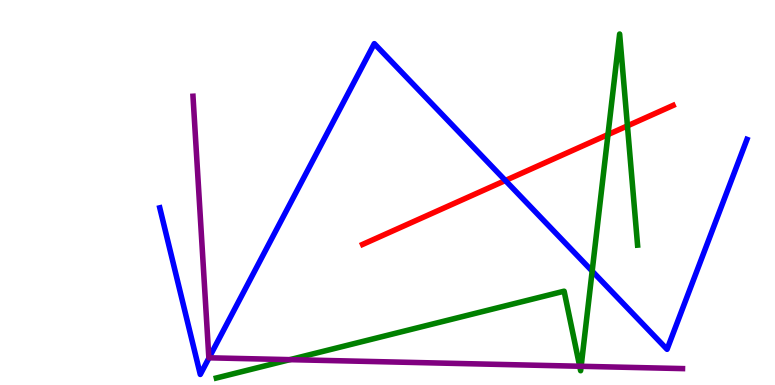[{'lines': ['blue', 'red'], 'intersections': [{'x': 6.52, 'y': 5.31}]}, {'lines': ['green', 'red'], 'intersections': [{'x': 7.84, 'y': 6.5}, {'x': 8.1, 'y': 6.73}]}, {'lines': ['purple', 'red'], 'intersections': []}, {'lines': ['blue', 'green'], 'intersections': [{'x': 7.64, 'y': 2.96}]}, {'lines': ['blue', 'purple'], 'intersections': [{'x': 2.7, 'y': 0.706}]}, {'lines': ['green', 'purple'], 'intersections': [{'x': 3.74, 'y': 0.659}, {'x': 7.48, 'y': 0.487}, {'x': 7.5, 'y': 0.486}]}]